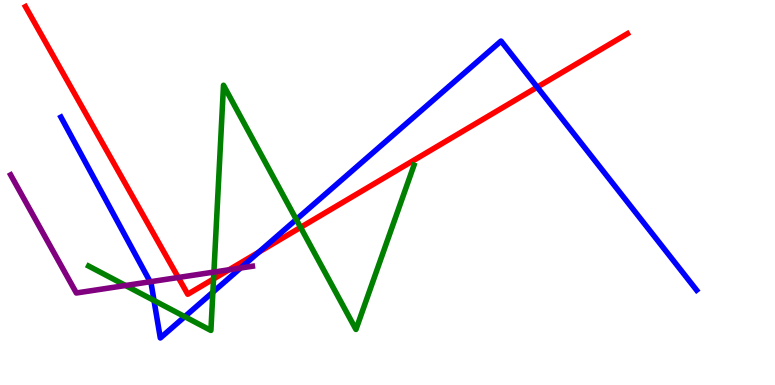[{'lines': ['blue', 'red'], 'intersections': [{'x': 3.34, 'y': 3.45}, {'x': 6.93, 'y': 7.74}]}, {'lines': ['green', 'red'], 'intersections': [{'x': 2.76, 'y': 2.75}, {'x': 3.88, 'y': 4.09}]}, {'lines': ['purple', 'red'], 'intersections': [{'x': 2.3, 'y': 2.79}, {'x': 2.96, 'y': 2.99}]}, {'lines': ['blue', 'green'], 'intersections': [{'x': 1.99, 'y': 2.2}, {'x': 2.38, 'y': 1.77}, {'x': 2.75, 'y': 2.41}, {'x': 3.82, 'y': 4.3}]}, {'lines': ['blue', 'purple'], 'intersections': [{'x': 1.94, 'y': 2.68}, {'x': 3.1, 'y': 3.04}]}, {'lines': ['green', 'purple'], 'intersections': [{'x': 1.62, 'y': 2.58}, {'x': 2.76, 'y': 2.93}]}]